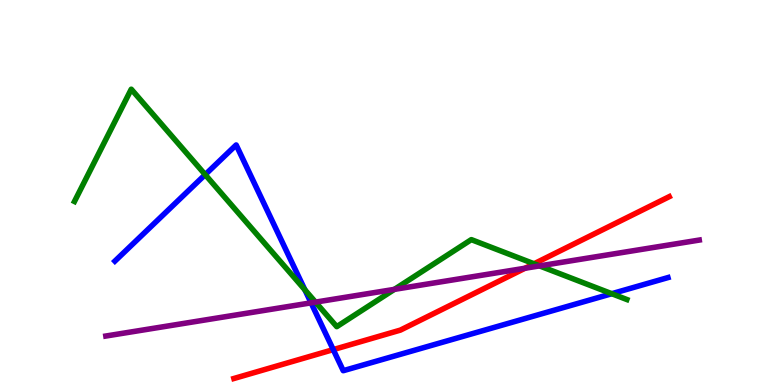[{'lines': ['blue', 'red'], 'intersections': [{'x': 4.3, 'y': 0.919}]}, {'lines': ['green', 'red'], 'intersections': [{'x': 6.89, 'y': 3.15}]}, {'lines': ['purple', 'red'], 'intersections': [{'x': 6.77, 'y': 3.03}]}, {'lines': ['blue', 'green'], 'intersections': [{'x': 2.65, 'y': 5.46}, {'x': 3.93, 'y': 2.47}, {'x': 7.89, 'y': 2.37}]}, {'lines': ['blue', 'purple'], 'intersections': [{'x': 4.01, 'y': 2.13}]}, {'lines': ['green', 'purple'], 'intersections': [{'x': 4.07, 'y': 2.15}, {'x': 5.09, 'y': 2.48}, {'x': 6.96, 'y': 3.09}]}]